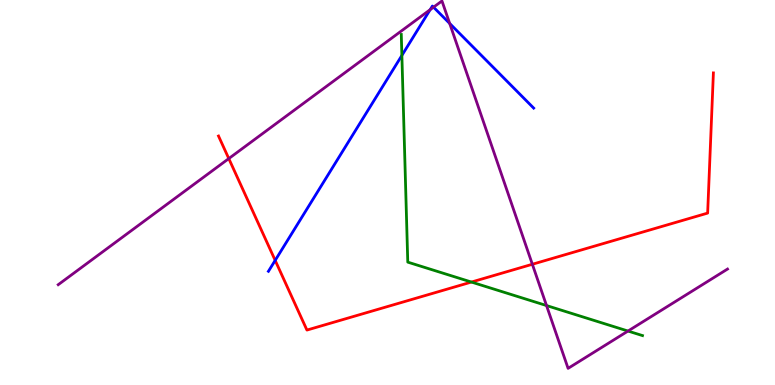[{'lines': ['blue', 'red'], 'intersections': [{'x': 3.55, 'y': 3.24}]}, {'lines': ['green', 'red'], 'intersections': [{'x': 6.08, 'y': 2.67}]}, {'lines': ['purple', 'red'], 'intersections': [{'x': 2.95, 'y': 5.88}, {'x': 6.87, 'y': 3.14}]}, {'lines': ['blue', 'green'], 'intersections': [{'x': 5.19, 'y': 8.56}]}, {'lines': ['blue', 'purple'], 'intersections': [{'x': 5.55, 'y': 9.75}, {'x': 5.59, 'y': 9.81}, {'x': 5.8, 'y': 9.39}]}, {'lines': ['green', 'purple'], 'intersections': [{'x': 7.05, 'y': 2.06}, {'x': 8.1, 'y': 1.4}]}]